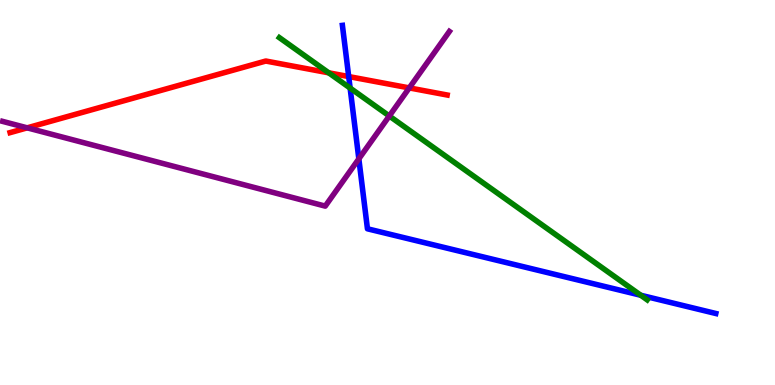[{'lines': ['blue', 'red'], 'intersections': [{'x': 4.5, 'y': 8.01}]}, {'lines': ['green', 'red'], 'intersections': [{'x': 4.24, 'y': 8.11}]}, {'lines': ['purple', 'red'], 'intersections': [{'x': 0.351, 'y': 6.68}, {'x': 5.28, 'y': 7.72}]}, {'lines': ['blue', 'green'], 'intersections': [{'x': 4.52, 'y': 7.71}, {'x': 8.27, 'y': 2.33}]}, {'lines': ['blue', 'purple'], 'intersections': [{'x': 4.63, 'y': 5.87}]}, {'lines': ['green', 'purple'], 'intersections': [{'x': 5.02, 'y': 6.99}]}]